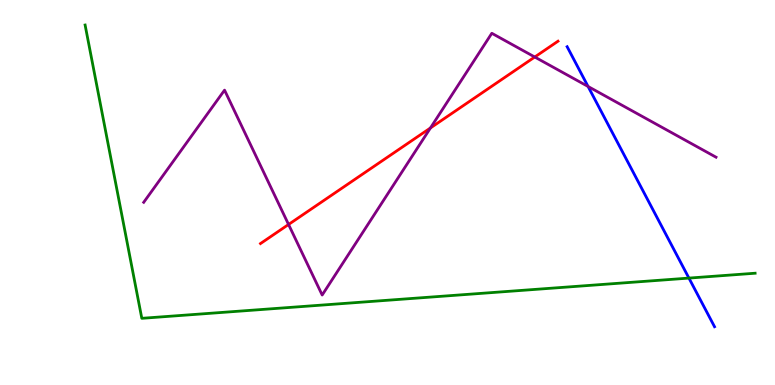[{'lines': ['blue', 'red'], 'intersections': []}, {'lines': ['green', 'red'], 'intersections': []}, {'lines': ['purple', 'red'], 'intersections': [{'x': 3.72, 'y': 4.17}, {'x': 5.55, 'y': 6.68}, {'x': 6.9, 'y': 8.52}]}, {'lines': ['blue', 'green'], 'intersections': [{'x': 8.89, 'y': 2.78}]}, {'lines': ['blue', 'purple'], 'intersections': [{'x': 7.59, 'y': 7.75}]}, {'lines': ['green', 'purple'], 'intersections': []}]